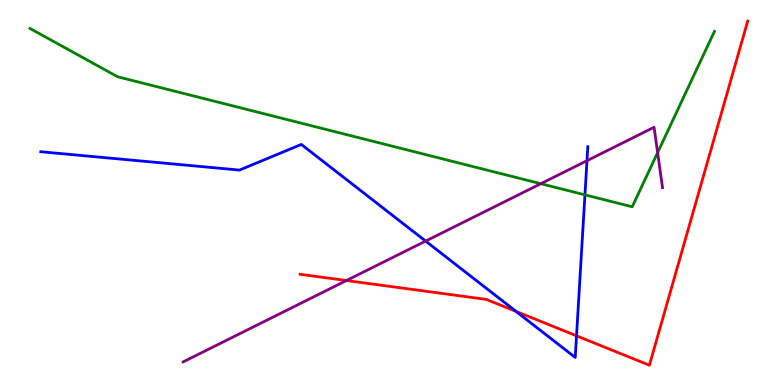[{'lines': ['blue', 'red'], 'intersections': [{'x': 6.66, 'y': 1.91}, {'x': 7.44, 'y': 1.28}]}, {'lines': ['green', 'red'], 'intersections': []}, {'lines': ['purple', 'red'], 'intersections': [{'x': 4.47, 'y': 2.71}]}, {'lines': ['blue', 'green'], 'intersections': [{'x': 7.55, 'y': 4.94}]}, {'lines': ['blue', 'purple'], 'intersections': [{'x': 5.49, 'y': 3.74}, {'x': 7.57, 'y': 5.83}]}, {'lines': ['green', 'purple'], 'intersections': [{'x': 6.98, 'y': 5.23}, {'x': 8.49, 'y': 6.04}]}]